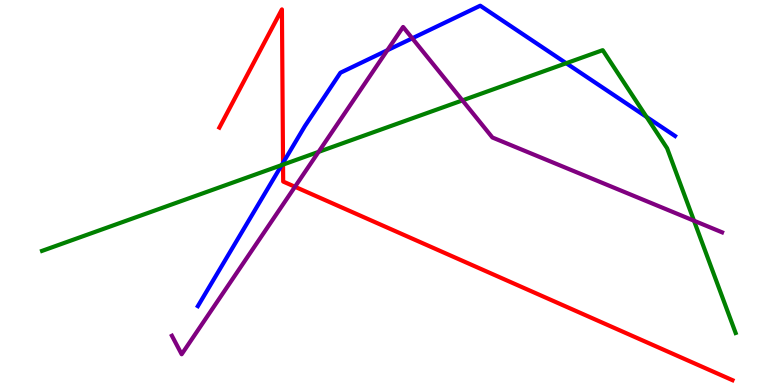[{'lines': ['blue', 'red'], 'intersections': [{'x': 3.65, 'y': 5.77}]}, {'lines': ['green', 'red'], 'intersections': [{'x': 3.65, 'y': 5.72}]}, {'lines': ['purple', 'red'], 'intersections': [{'x': 3.81, 'y': 5.15}]}, {'lines': ['blue', 'green'], 'intersections': [{'x': 3.63, 'y': 5.71}, {'x': 7.31, 'y': 8.36}, {'x': 8.34, 'y': 6.96}]}, {'lines': ['blue', 'purple'], 'intersections': [{'x': 5.0, 'y': 8.7}, {'x': 5.32, 'y': 9.01}]}, {'lines': ['green', 'purple'], 'intersections': [{'x': 4.11, 'y': 6.05}, {'x': 5.97, 'y': 7.39}, {'x': 8.95, 'y': 4.27}]}]